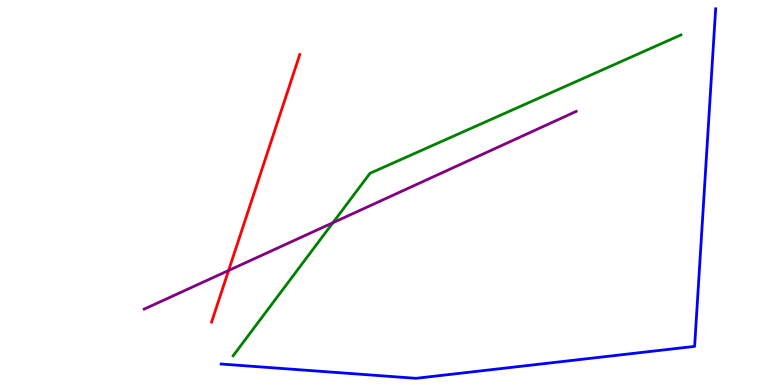[{'lines': ['blue', 'red'], 'intersections': []}, {'lines': ['green', 'red'], 'intersections': []}, {'lines': ['purple', 'red'], 'intersections': [{'x': 2.95, 'y': 2.97}]}, {'lines': ['blue', 'green'], 'intersections': []}, {'lines': ['blue', 'purple'], 'intersections': []}, {'lines': ['green', 'purple'], 'intersections': [{'x': 4.3, 'y': 4.21}]}]